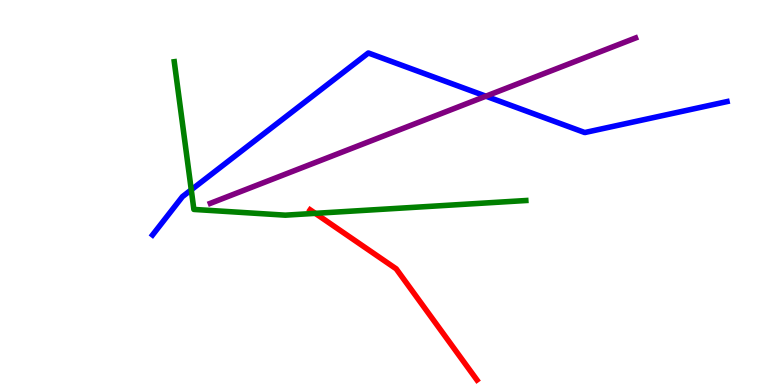[{'lines': ['blue', 'red'], 'intersections': []}, {'lines': ['green', 'red'], 'intersections': [{'x': 4.07, 'y': 4.46}]}, {'lines': ['purple', 'red'], 'intersections': []}, {'lines': ['blue', 'green'], 'intersections': [{'x': 2.47, 'y': 5.07}]}, {'lines': ['blue', 'purple'], 'intersections': [{'x': 6.27, 'y': 7.5}]}, {'lines': ['green', 'purple'], 'intersections': []}]